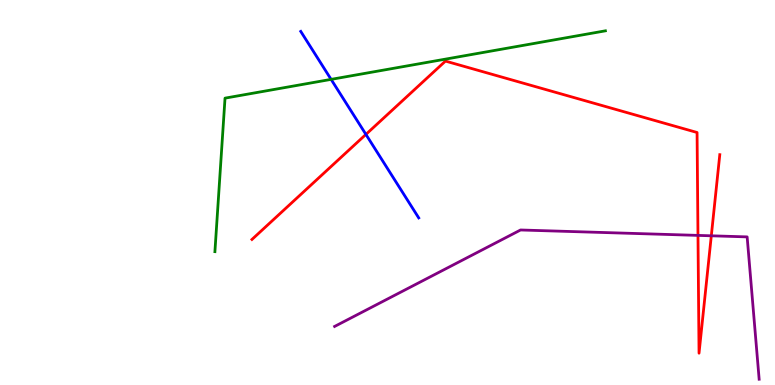[{'lines': ['blue', 'red'], 'intersections': [{'x': 4.72, 'y': 6.51}]}, {'lines': ['green', 'red'], 'intersections': []}, {'lines': ['purple', 'red'], 'intersections': [{'x': 9.01, 'y': 3.89}, {'x': 9.18, 'y': 3.88}]}, {'lines': ['blue', 'green'], 'intersections': [{'x': 4.27, 'y': 7.94}]}, {'lines': ['blue', 'purple'], 'intersections': []}, {'lines': ['green', 'purple'], 'intersections': []}]